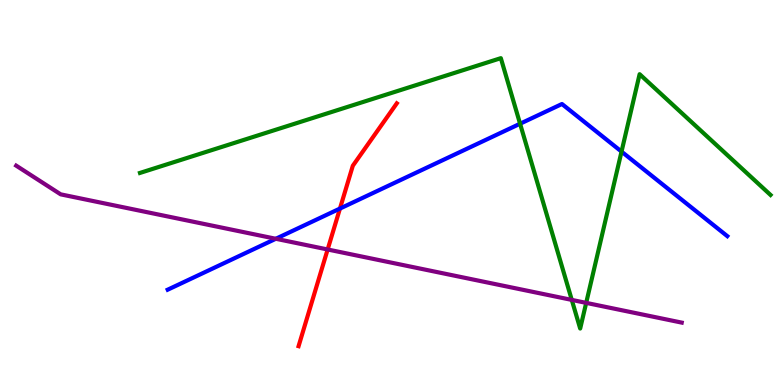[{'lines': ['blue', 'red'], 'intersections': [{'x': 4.39, 'y': 4.58}]}, {'lines': ['green', 'red'], 'intersections': []}, {'lines': ['purple', 'red'], 'intersections': [{'x': 4.23, 'y': 3.52}]}, {'lines': ['blue', 'green'], 'intersections': [{'x': 6.71, 'y': 6.79}, {'x': 8.02, 'y': 6.06}]}, {'lines': ['blue', 'purple'], 'intersections': [{'x': 3.56, 'y': 3.8}]}, {'lines': ['green', 'purple'], 'intersections': [{'x': 7.38, 'y': 2.21}, {'x': 7.56, 'y': 2.13}]}]